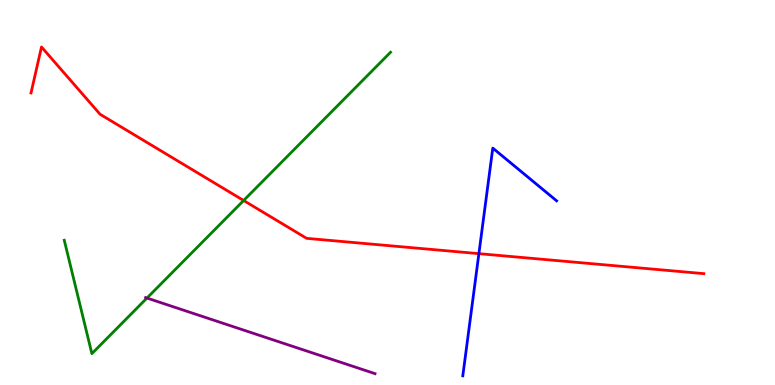[{'lines': ['blue', 'red'], 'intersections': [{'x': 6.18, 'y': 3.41}]}, {'lines': ['green', 'red'], 'intersections': [{'x': 3.14, 'y': 4.79}]}, {'lines': ['purple', 'red'], 'intersections': []}, {'lines': ['blue', 'green'], 'intersections': []}, {'lines': ['blue', 'purple'], 'intersections': []}, {'lines': ['green', 'purple'], 'intersections': [{'x': 1.9, 'y': 2.26}]}]